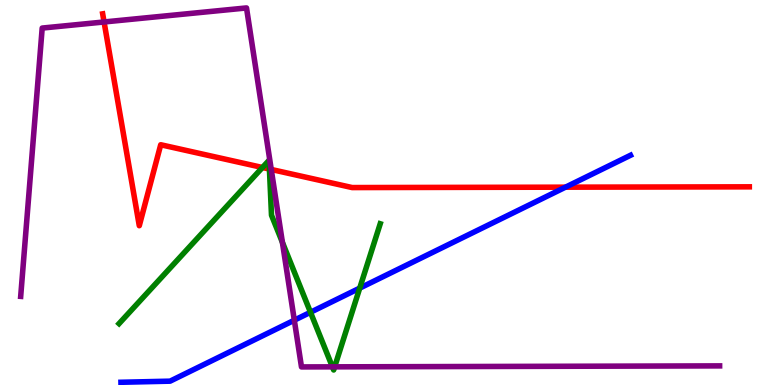[{'lines': ['blue', 'red'], 'intersections': [{'x': 7.3, 'y': 5.14}]}, {'lines': ['green', 'red'], 'intersections': [{'x': 3.39, 'y': 5.65}, {'x': 3.48, 'y': 5.61}]}, {'lines': ['purple', 'red'], 'intersections': [{'x': 1.34, 'y': 9.43}, {'x': 3.5, 'y': 5.6}]}, {'lines': ['blue', 'green'], 'intersections': [{'x': 4.01, 'y': 1.89}, {'x': 4.64, 'y': 2.52}]}, {'lines': ['blue', 'purple'], 'intersections': [{'x': 3.8, 'y': 1.68}]}, {'lines': ['green', 'purple'], 'intersections': [{'x': 3.64, 'y': 3.7}, {'x': 4.29, 'y': 0.472}, {'x': 4.32, 'y': 0.472}]}]